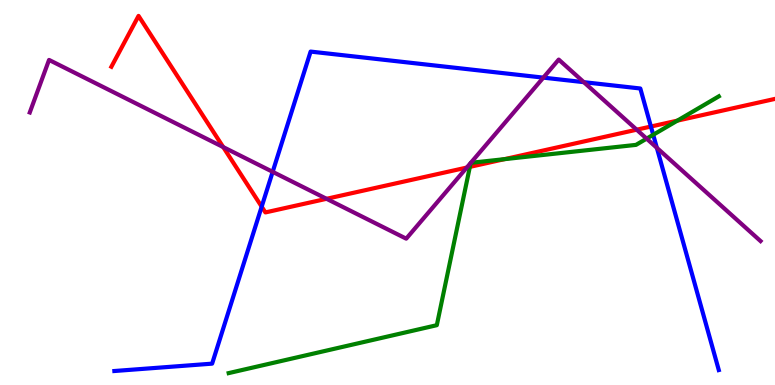[{'lines': ['blue', 'red'], 'intersections': [{'x': 3.38, 'y': 4.63}, {'x': 8.4, 'y': 6.71}]}, {'lines': ['green', 'red'], 'intersections': [{'x': 6.06, 'y': 5.67}, {'x': 6.51, 'y': 5.87}, {'x': 8.74, 'y': 6.87}]}, {'lines': ['purple', 'red'], 'intersections': [{'x': 2.88, 'y': 6.18}, {'x': 4.21, 'y': 4.84}, {'x': 6.02, 'y': 5.65}, {'x': 8.22, 'y': 6.63}]}, {'lines': ['blue', 'green'], 'intersections': [{'x': 8.43, 'y': 6.5}]}, {'lines': ['blue', 'purple'], 'intersections': [{'x': 3.52, 'y': 5.54}, {'x': 7.01, 'y': 7.98}, {'x': 7.53, 'y': 7.87}, {'x': 8.48, 'y': 6.16}]}, {'lines': ['green', 'purple'], 'intersections': [{'x': 6.07, 'y': 5.77}, {'x': 6.08, 'y': 5.77}, {'x': 8.34, 'y': 6.4}]}]